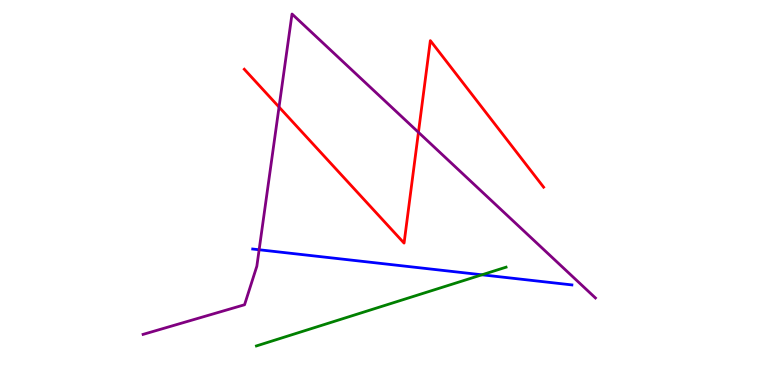[{'lines': ['blue', 'red'], 'intersections': []}, {'lines': ['green', 'red'], 'intersections': []}, {'lines': ['purple', 'red'], 'intersections': [{'x': 3.6, 'y': 7.22}, {'x': 5.4, 'y': 6.56}]}, {'lines': ['blue', 'green'], 'intersections': [{'x': 6.22, 'y': 2.86}]}, {'lines': ['blue', 'purple'], 'intersections': [{'x': 3.34, 'y': 3.51}]}, {'lines': ['green', 'purple'], 'intersections': []}]